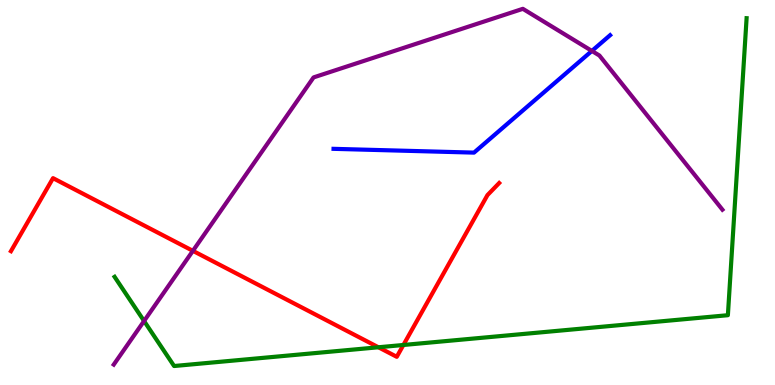[{'lines': ['blue', 'red'], 'intersections': []}, {'lines': ['green', 'red'], 'intersections': [{'x': 4.88, 'y': 0.98}, {'x': 5.21, 'y': 1.04}]}, {'lines': ['purple', 'red'], 'intersections': [{'x': 2.49, 'y': 3.48}]}, {'lines': ['blue', 'green'], 'intersections': []}, {'lines': ['blue', 'purple'], 'intersections': [{'x': 7.64, 'y': 8.68}]}, {'lines': ['green', 'purple'], 'intersections': [{'x': 1.86, 'y': 1.66}]}]